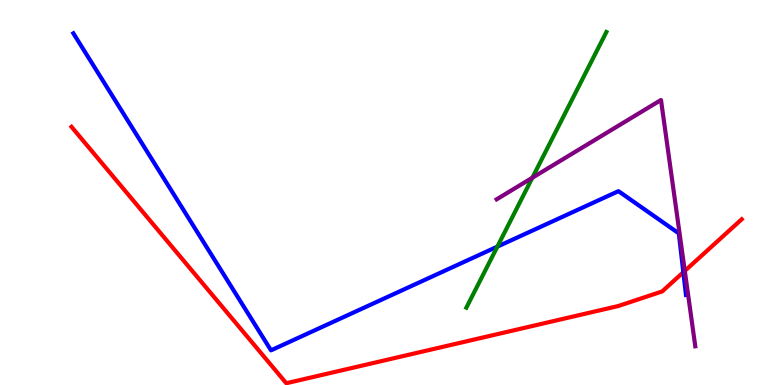[{'lines': ['blue', 'red'], 'intersections': [{'x': 8.82, 'y': 2.93}]}, {'lines': ['green', 'red'], 'intersections': []}, {'lines': ['purple', 'red'], 'intersections': [{'x': 8.84, 'y': 2.96}]}, {'lines': ['blue', 'green'], 'intersections': [{'x': 6.42, 'y': 3.59}]}, {'lines': ['blue', 'purple'], 'intersections': []}, {'lines': ['green', 'purple'], 'intersections': [{'x': 6.87, 'y': 5.38}]}]